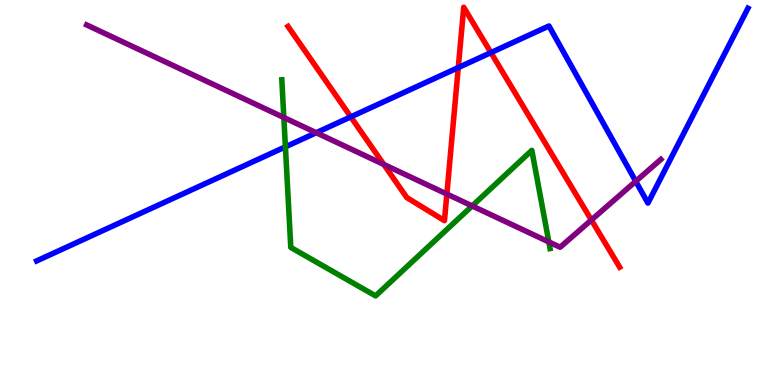[{'lines': ['blue', 'red'], 'intersections': [{'x': 4.53, 'y': 6.96}, {'x': 5.91, 'y': 8.24}, {'x': 6.33, 'y': 8.63}]}, {'lines': ['green', 'red'], 'intersections': []}, {'lines': ['purple', 'red'], 'intersections': [{'x': 4.95, 'y': 5.73}, {'x': 5.77, 'y': 4.96}, {'x': 7.63, 'y': 4.29}]}, {'lines': ['blue', 'green'], 'intersections': [{'x': 3.68, 'y': 6.19}]}, {'lines': ['blue', 'purple'], 'intersections': [{'x': 4.08, 'y': 6.55}, {'x': 8.2, 'y': 5.29}]}, {'lines': ['green', 'purple'], 'intersections': [{'x': 3.66, 'y': 6.95}, {'x': 6.09, 'y': 4.65}, {'x': 7.08, 'y': 3.72}]}]